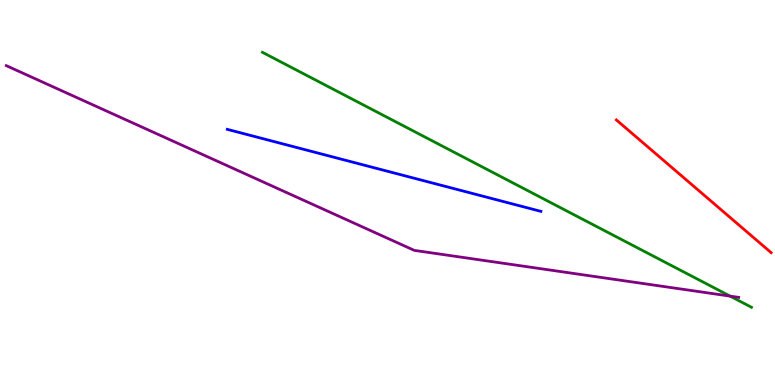[{'lines': ['blue', 'red'], 'intersections': []}, {'lines': ['green', 'red'], 'intersections': []}, {'lines': ['purple', 'red'], 'intersections': []}, {'lines': ['blue', 'green'], 'intersections': []}, {'lines': ['blue', 'purple'], 'intersections': []}, {'lines': ['green', 'purple'], 'intersections': [{'x': 9.42, 'y': 2.31}]}]